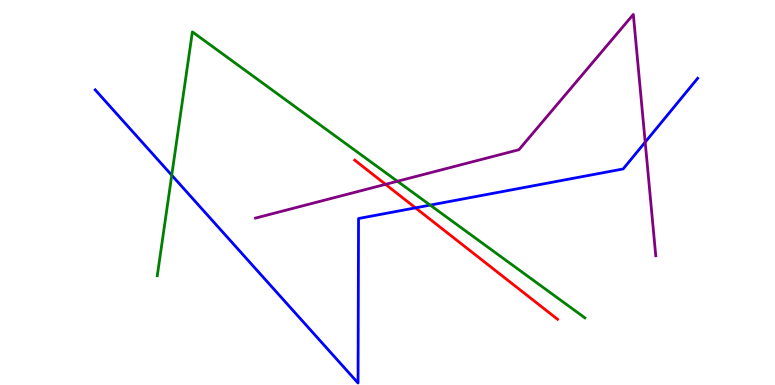[{'lines': ['blue', 'red'], 'intersections': [{'x': 5.36, 'y': 4.6}]}, {'lines': ['green', 'red'], 'intersections': []}, {'lines': ['purple', 'red'], 'intersections': [{'x': 4.97, 'y': 5.21}]}, {'lines': ['blue', 'green'], 'intersections': [{'x': 2.22, 'y': 5.45}, {'x': 5.55, 'y': 4.67}]}, {'lines': ['blue', 'purple'], 'intersections': [{'x': 8.33, 'y': 6.31}]}, {'lines': ['green', 'purple'], 'intersections': [{'x': 5.13, 'y': 5.29}]}]